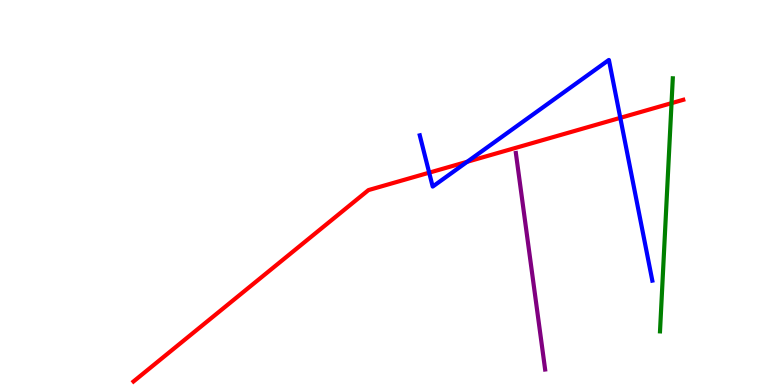[{'lines': ['blue', 'red'], 'intersections': [{'x': 5.54, 'y': 5.52}, {'x': 6.03, 'y': 5.8}, {'x': 8.0, 'y': 6.94}]}, {'lines': ['green', 'red'], 'intersections': [{'x': 8.66, 'y': 7.32}]}, {'lines': ['purple', 'red'], 'intersections': []}, {'lines': ['blue', 'green'], 'intersections': []}, {'lines': ['blue', 'purple'], 'intersections': []}, {'lines': ['green', 'purple'], 'intersections': []}]